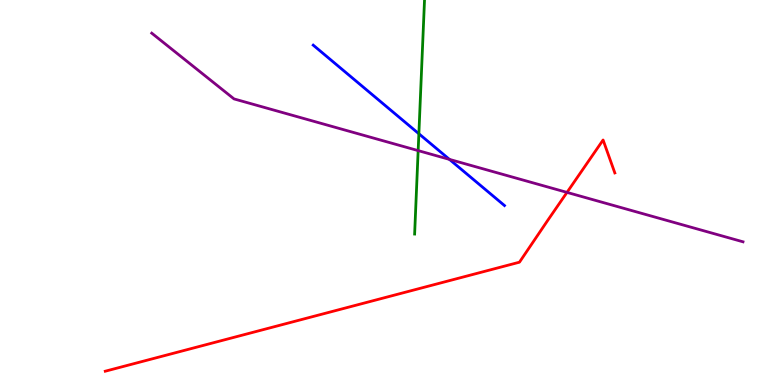[{'lines': ['blue', 'red'], 'intersections': []}, {'lines': ['green', 'red'], 'intersections': []}, {'lines': ['purple', 'red'], 'intersections': [{'x': 7.32, 'y': 5.0}]}, {'lines': ['blue', 'green'], 'intersections': [{'x': 5.4, 'y': 6.53}]}, {'lines': ['blue', 'purple'], 'intersections': [{'x': 5.8, 'y': 5.86}]}, {'lines': ['green', 'purple'], 'intersections': [{'x': 5.4, 'y': 6.09}]}]